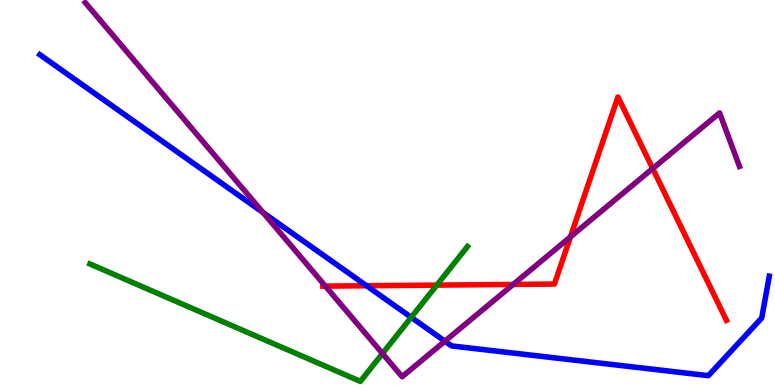[{'lines': ['blue', 'red'], 'intersections': [{'x': 4.73, 'y': 2.58}]}, {'lines': ['green', 'red'], 'intersections': [{'x': 5.64, 'y': 2.59}]}, {'lines': ['purple', 'red'], 'intersections': [{'x': 4.2, 'y': 2.57}, {'x': 6.62, 'y': 2.61}, {'x': 7.36, 'y': 3.85}, {'x': 8.42, 'y': 5.62}]}, {'lines': ['blue', 'green'], 'intersections': [{'x': 5.31, 'y': 1.76}]}, {'lines': ['blue', 'purple'], 'intersections': [{'x': 3.39, 'y': 4.48}, {'x': 5.74, 'y': 1.14}]}, {'lines': ['green', 'purple'], 'intersections': [{'x': 4.94, 'y': 0.817}]}]